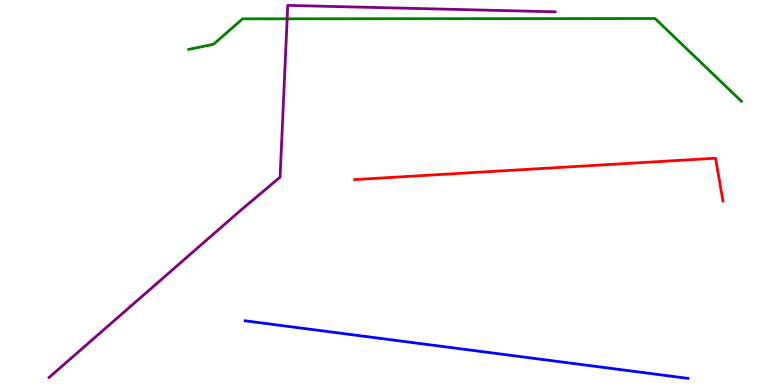[{'lines': ['blue', 'red'], 'intersections': []}, {'lines': ['green', 'red'], 'intersections': []}, {'lines': ['purple', 'red'], 'intersections': []}, {'lines': ['blue', 'green'], 'intersections': []}, {'lines': ['blue', 'purple'], 'intersections': []}, {'lines': ['green', 'purple'], 'intersections': [{'x': 3.71, 'y': 9.51}]}]